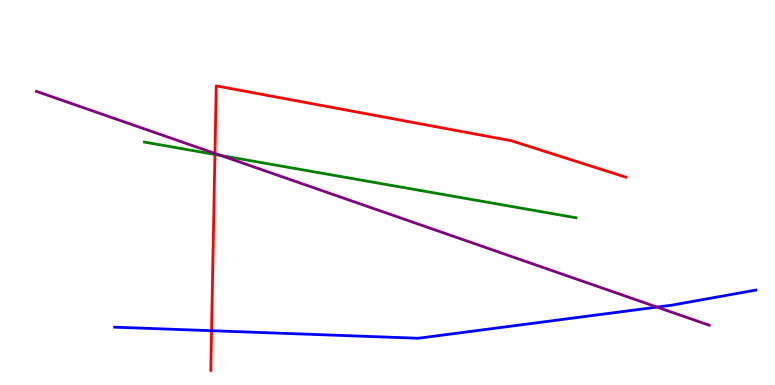[{'lines': ['blue', 'red'], 'intersections': [{'x': 2.73, 'y': 1.41}]}, {'lines': ['green', 'red'], 'intersections': [{'x': 2.77, 'y': 5.99}]}, {'lines': ['purple', 'red'], 'intersections': [{'x': 2.77, 'y': 6.02}]}, {'lines': ['blue', 'green'], 'intersections': []}, {'lines': ['blue', 'purple'], 'intersections': [{'x': 8.48, 'y': 2.02}]}, {'lines': ['green', 'purple'], 'intersections': [{'x': 2.85, 'y': 5.96}]}]